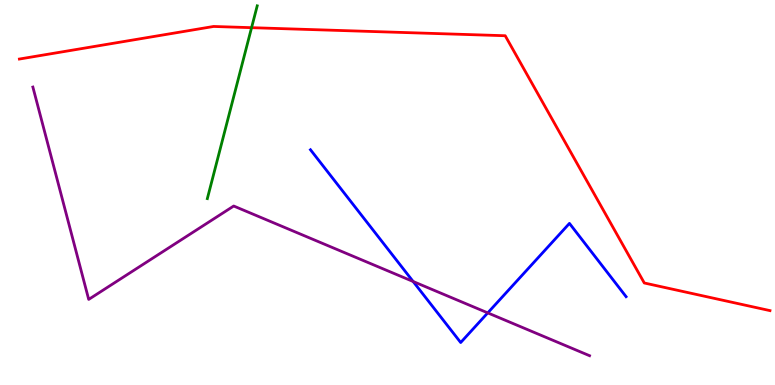[{'lines': ['blue', 'red'], 'intersections': []}, {'lines': ['green', 'red'], 'intersections': [{'x': 3.25, 'y': 9.28}]}, {'lines': ['purple', 'red'], 'intersections': []}, {'lines': ['blue', 'green'], 'intersections': []}, {'lines': ['blue', 'purple'], 'intersections': [{'x': 5.33, 'y': 2.69}, {'x': 6.29, 'y': 1.87}]}, {'lines': ['green', 'purple'], 'intersections': []}]